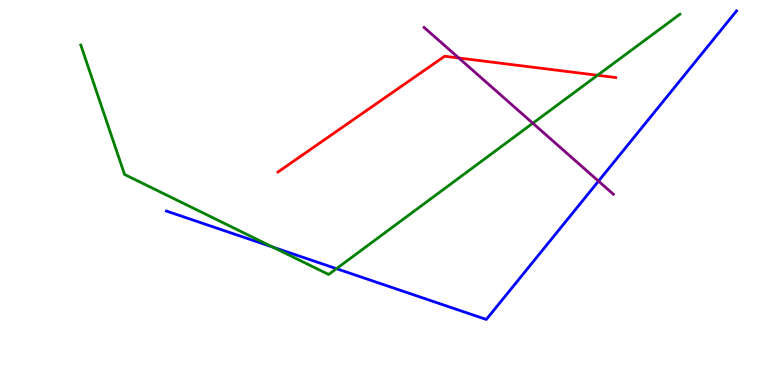[{'lines': ['blue', 'red'], 'intersections': []}, {'lines': ['green', 'red'], 'intersections': [{'x': 7.71, 'y': 8.04}]}, {'lines': ['purple', 'red'], 'intersections': [{'x': 5.92, 'y': 8.49}]}, {'lines': ['blue', 'green'], 'intersections': [{'x': 3.52, 'y': 3.58}, {'x': 4.34, 'y': 3.02}]}, {'lines': ['blue', 'purple'], 'intersections': [{'x': 7.72, 'y': 5.3}]}, {'lines': ['green', 'purple'], 'intersections': [{'x': 6.87, 'y': 6.8}]}]